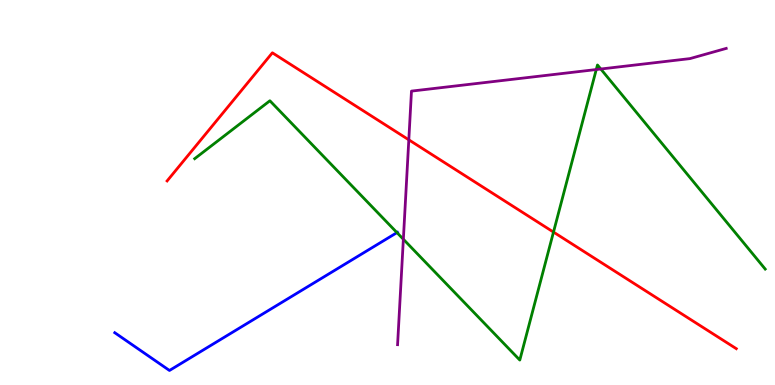[{'lines': ['blue', 'red'], 'intersections': []}, {'lines': ['green', 'red'], 'intersections': [{'x': 7.14, 'y': 3.97}]}, {'lines': ['purple', 'red'], 'intersections': [{'x': 5.27, 'y': 6.37}]}, {'lines': ['blue', 'green'], 'intersections': [{'x': 5.12, 'y': 3.96}]}, {'lines': ['blue', 'purple'], 'intersections': []}, {'lines': ['green', 'purple'], 'intersections': [{'x': 5.2, 'y': 3.79}, {'x': 7.69, 'y': 8.19}, {'x': 7.75, 'y': 8.21}]}]